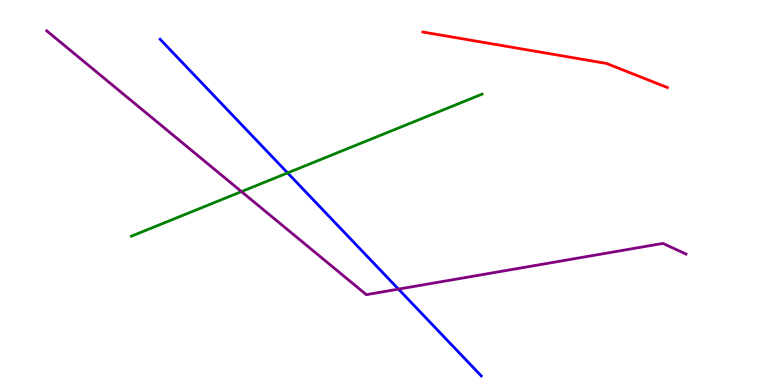[{'lines': ['blue', 'red'], 'intersections': []}, {'lines': ['green', 'red'], 'intersections': []}, {'lines': ['purple', 'red'], 'intersections': []}, {'lines': ['blue', 'green'], 'intersections': [{'x': 3.71, 'y': 5.51}]}, {'lines': ['blue', 'purple'], 'intersections': [{'x': 5.14, 'y': 2.49}]}, {'lines': ['green', 'purple'], 'intersections': [{'x': 3.12, 'y': 5.02}]}]